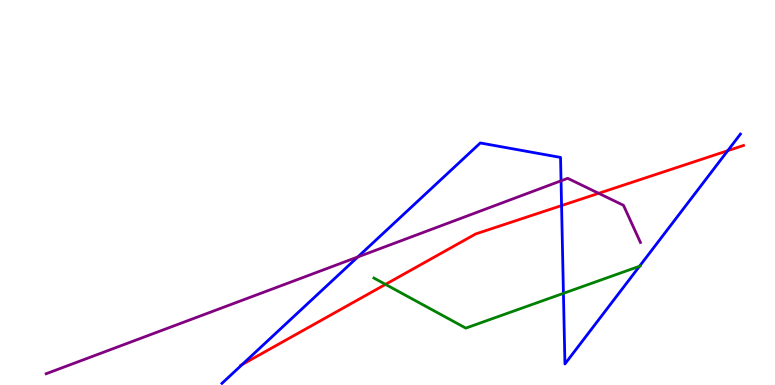[{'lines': ['blue', 'red'], 'intersections': [{'x': 3.13, 'y': 0.532}, {'x': 7.25, 'y': 4.66}, {'x': 9.39, 'y': 6.09}]}, {'lines': ['green', 'red'], 'intersections': [{'x': 4.97, 'y': 2.61}]}, {'lines': ['purple', 'red'], 'intersections': [{'x': 7.72, 'y': 4.98}]}, {'lines': ['blue', 'green'], 'intersections': [{'x': 7.27, 'y': 2.38}, {'x': 8.25, 'y': 3.08}]}, {'lines': ['blue', 'purple'], 'intersections': [{'x': 4.62, 'y': 3.33}, {'x': 7.24, 'y': 5.3}]}, {'lines': ['green', 'purple'], 'intersections': []}]